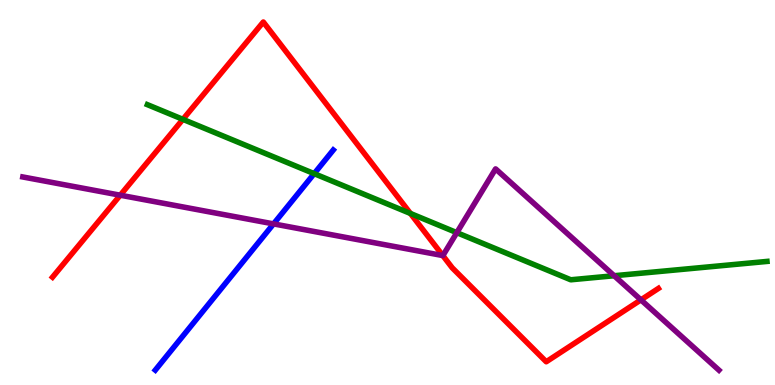[{'lines': ['blue', 'red'], 'intersections': []}, {'lines': ['green', 'red'], 'intersections': [{'x': 2.36, 'y': 6.9}, {'x': 5.3, 'y': 4.46}]}, {'lines': ['purple', 'red'], 'intersections': [{'x': 1.55, 'y': 4.93}, {'x': 5.71, 'y': 3.36}, {'x': 8.27, 'y': 2.21}]}, {'lines': ['blue', 'green'], 'intersections': [{'x': 4.05, 'y': 5.49}]}, {'lines': ['blue', 'purple'], 'intersections': [{'x': 3.53, 'y': 4.18}]}, {'lines': ['green', 'purple'], 'intersections': [{'x': 5.89, 'y': 3.96}, {'x': 7.92, 'y': 2.84}]}]